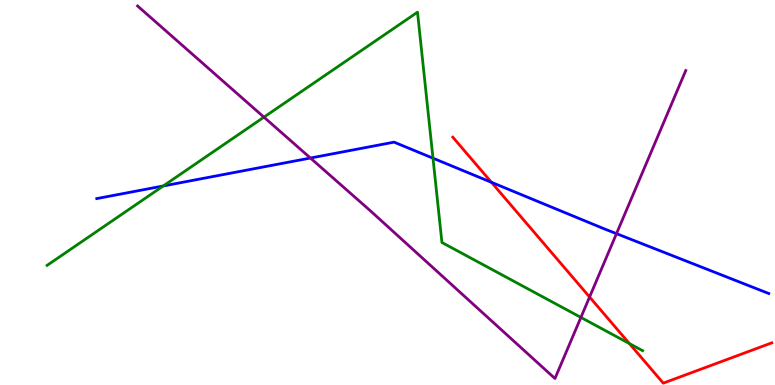[{'lines': ['blue', 'red'], 'intersections': [{'x': 6.34, 'y': 5.26}]}, {'lines': ['green', 'red'], 'intersections': [{'x': 8.12, 'y': 1.08}]}, {'lines': ['purple', 'red'], 'intersections': [{'x': 7.61, 'y': 2.29}]}, {'lines': ['blue', 'green'], 'intersections': [{'x': 2.11, 'y': 5.17}, {'x': 5.59, 'y': 5.89}]}, {'lines': ['blue', 'purple'], 'intersections': [{'x': 4.01, 'y': 5.9}, {'x': 7.95, 'y': 3.93}]}, {'lines': ['green', 'purple'], 'intersections': [{'x': 3.41, 'y': 6.96}, {'x': 7.5, 'y': 1.76}]}]